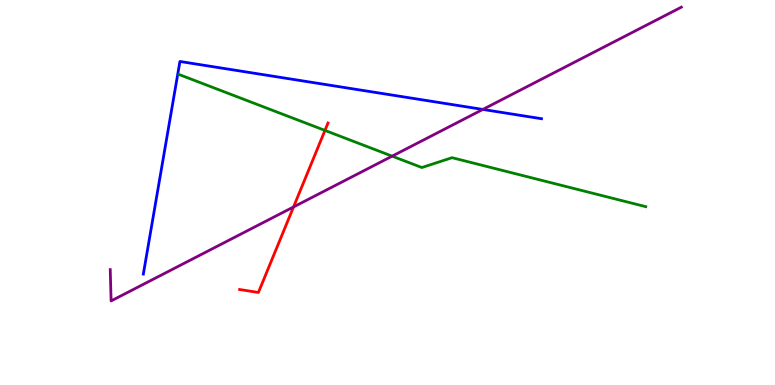[{'lines': ['blue', 'red'], 'intersections': []}, {'lines': ['green', 'red'], 'intersections': [{'x': 4.19, 'y': 6.61}]}, {'lines': ['purple', 'red'], 'intersections': [{'x': 3.79, 'y': 4.62}]}, {'lines': ['blue', 'green'], 'intersections': []}, {'lines': ['blue', 'purple'], 'intersections': [{'x': 6.23, 'y': 7.16}]}, {'lines': ['green', 'purple'], 'intersections': [{'x': 5.06, 'y': 5.94}]}]